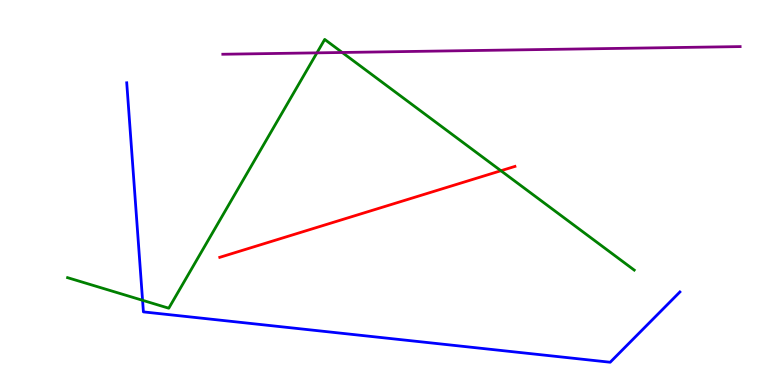[{'lines': ['blue', 'red'], 'intersections': []}, {'lines': ['green', 'red'], 'intersections': [{'x': 6.46, 'y': 5.57}]}, {'lines': ['purple', 'red'], 'intersections': []}, {'lines': ['blue', 'green'], 'intersections': [{'x': 1.84, 'y': 2.2}]}, {'lines': ['blue', 'purple'], 'intersections': []}, {'lines': ['green', 'purple'], 'intersections': [{'x': 4.09, 'y': 8.63}, {'x': 4.42, 'y': 8.64}]}]